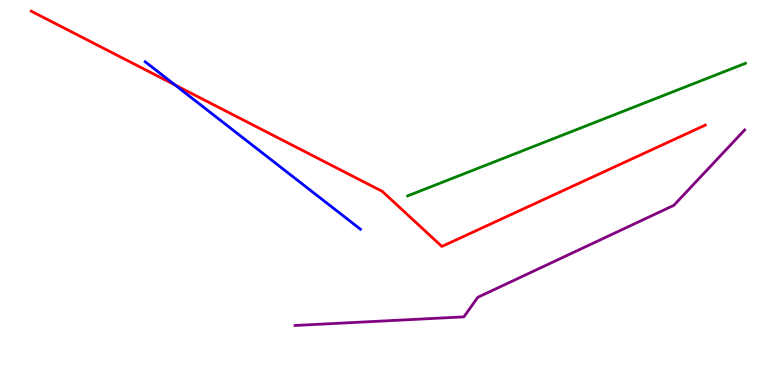[{'lines': ['blue', 'red'], 'intersections': [{'x': 2.26, 'y': 7.79}]}, {'lines': ['green', 'red'], 'intersections': []}, {'lines': ['purple', 'red'], 'intersections': []}, {'lines': ['blue', 'green'], 'intersections': []}, {'lines': ['blue', 'purple'], 'intersections': []}, {'lines': ['green', 'purple'], 'intersections': []}]